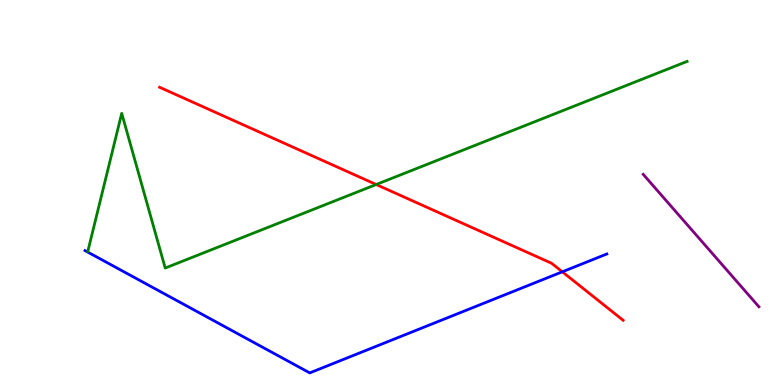[{'lines': ['blue', 'red'], 'intersections': [{'x': 7.26, 'y': 2.94}]}, {'lines': ['green', 'red'], 'intersections': [{'x': 4.85, 'y': 5.21}]}, {'lines': ['purple', 'red'], 'intersections': []}, {'lines': ['blue', 'green'], 'intersections': []}, {'lines': ['blue', 'purple'], 'intersections': []}, {'lines': ['green', 'purple'], 'intersections': []}]